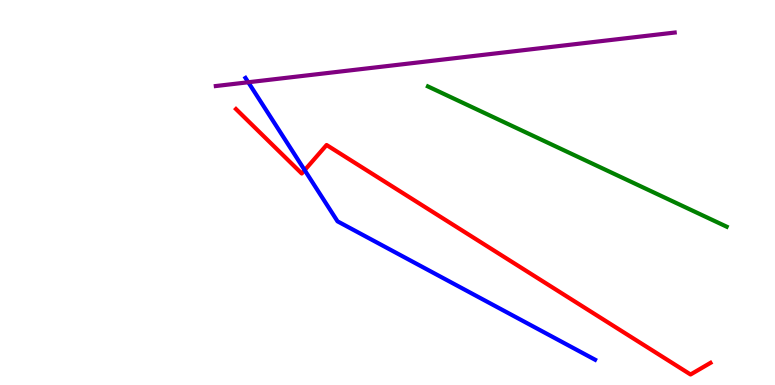[{'lines': ['blue', 'red'], 'intersections': [{'x': 3.93, 'y': 5.58}]}, {'lines': ['green', 'red'], 'intersections': []}, {'lines': ['purple', 'red'], 'intersections': []}, {'lines': ['blue', 'green'], 'intersections': []}, {'lines': ['blue', 'purple'], 'intersections': [{'x': 3.2, 'y': 7.86}]}, {'lines': ['green', 'purple'], 'intersections': []}]